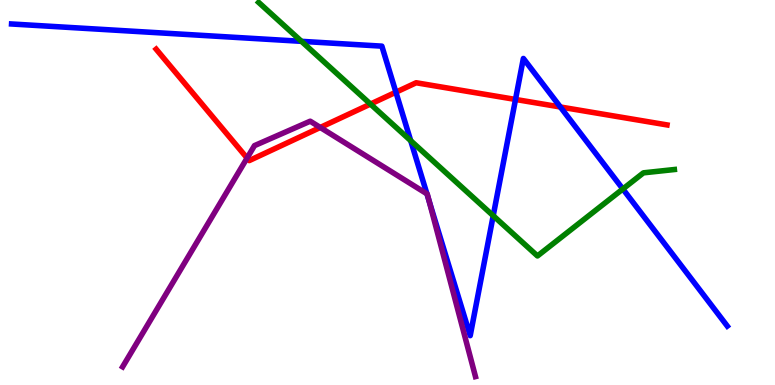[{'lines': ['blue', 'red'], 'intersections': [{'x': 5.11, 'y': 7.61}, {'x': 6.65, 'y': 7.42}, {'x': 7.23, 'y': 7.22}]}, {'lines': ['green', 'red'], 'intersections': [{'x': 4.78, 'y': 7.3}]}, {'lines': ['purple', 'red'], 'intersections': [{'x': 3.19, 'y': 5.89}, {'x': 4.13, 'y': 6.69}]}, {'lines': ['blue', 'green'], 'intersections': [{'x': 3.89, 'y': 8.93}, {'x': 5.3, 'y': 6.35}, {'x': 6.36, 'y': 4.4}, {'x': 8.04, 'y': 5.09}]}, {'lines': ['blue', 'purple'], 'intersections': [{'x': 5.51, 'y': 4.97}, {'x': 5.54, 'y': 4.78}]}, {'lines': ['green', 'purple'], 'intersections': []}]